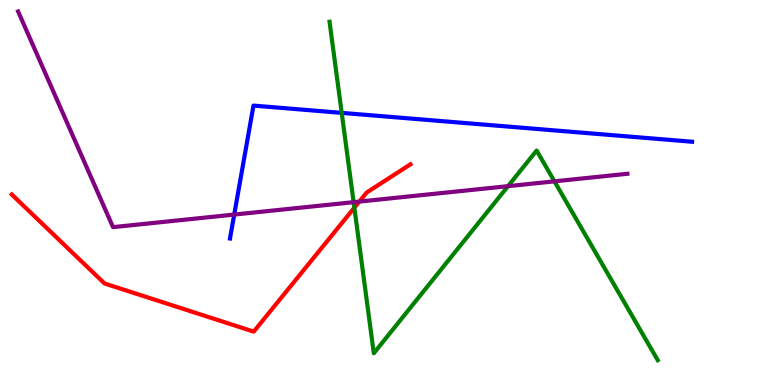[{'lines': ['blue', 'red'], 'intersections': []}, {'lines': ['green', 'red'], 'intersections': [{'x': 4.57, 'y': 4.61}]}, {'lines': ['purple', 'red'], 'intersections': [{'x': 4.64, 'y': 4.76}]}, {'lines': ['blue', 'green'], 'intersections': [{'x': 4.41, 'y': 7.07}]}, {'lines': ['blue', 'purple'], 'intersections': [{'x': 3.02, 'y': 4.43}]}, {'lines': ['green', 'purple'], 'intersections': [{'x': 4.56, 'y': 4.75}, {'x': 6.56, 'y': 5.16}, {'x': 7.15, 'y': 5.29}]}]